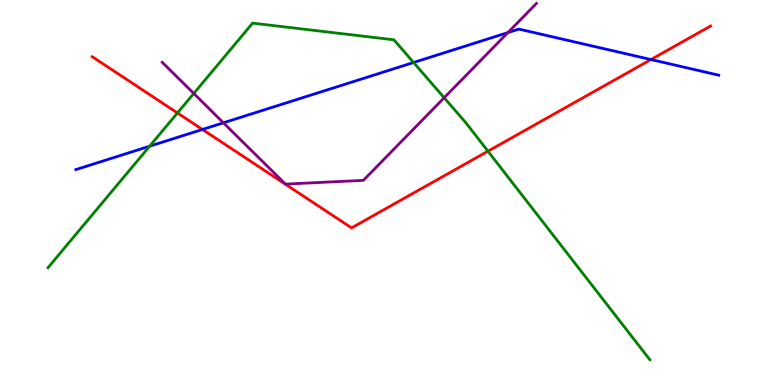[{'lines': ['blue', 'red'], 'intersections': [{'x': 2.61, 'y': 6.64}, {'x': 8.4, 'y': 8.45}]}, {'lines': ['green', 'red'], 'intersections': [{'x': 2.29, 'y': 7.07}, {'x': 6.3, 'y': 6.07}]}, {'lines': ['purple', 'red'], 'intersections': []}, {'lines': ['blue', 'green'], 'intersections': [{'x': 1.93, 'y': 6.2}, {'x': 5.34, 'y': 8.38}]}, {'lines': ['blue', 'purple'], 'intersections': [{'x': 2.88, 'y': 6.81}, {'x': 6.55, 'y': 9.15}]}, {'lines': ['green', 'purple'], 'intersections': [{'x': 2.5, 'y': 7.57}, {'x': 5.73, 'y': 7.46}]}]